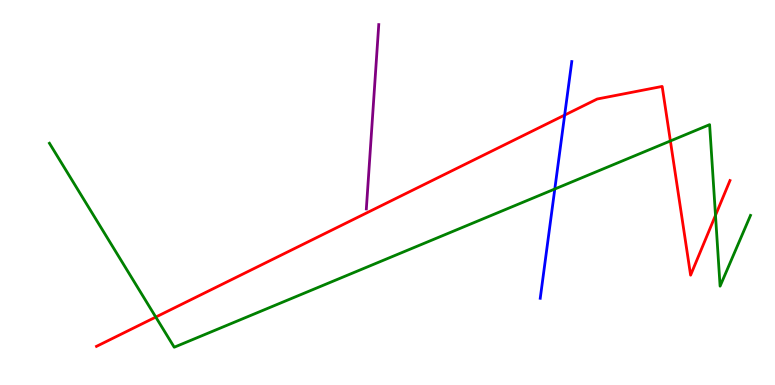[{'lines': ['blue', 'red'], 'intersections': [{'x': 7.29, 'y': 7.01}]}, {'lines': ['green', 'red'], 'intersections': [{'x': 2.01, 'y': 1.76}, {'x': 8.65, 'y': 6.34}, {'x': 9.23, 'y': 4.41}]}, {'lines': ['purple', 'red'], 'intersections': []}, {'lines': ['blue', 'green'], 'intersections': [{'x': 7.16, 'y': 5.09}]}, {'lines': ['blue', 'purple'], 'intersections': []}, {'lines': ['green', 'purple'], 'intersections': []}]